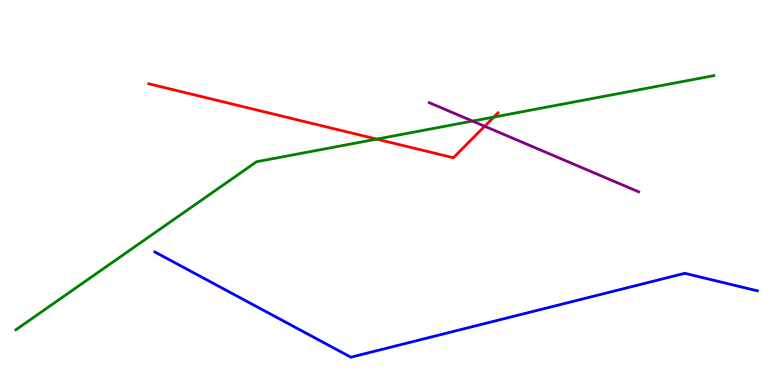[{'lines': ['blue', 'red'], 'intersections': []}, {'lines': ['green', 'red'], 'intersections': [{'x': 4.86, 'y': 6.39}, {'x': 6.37, 'y': 6.96}]}, {'lines': ['purple', 'red'], 'intersections': [{'x': 6.25, 'y': 6.72}]}, {'lines': ['blue', 'green'], 'intersections': []}, {'lines': ['blue', 'purple'], 'intersections': []}, {'lines': ['green', 'purple'], 'intersections': [{'x': 6.1, 'y': 6.85}]}]